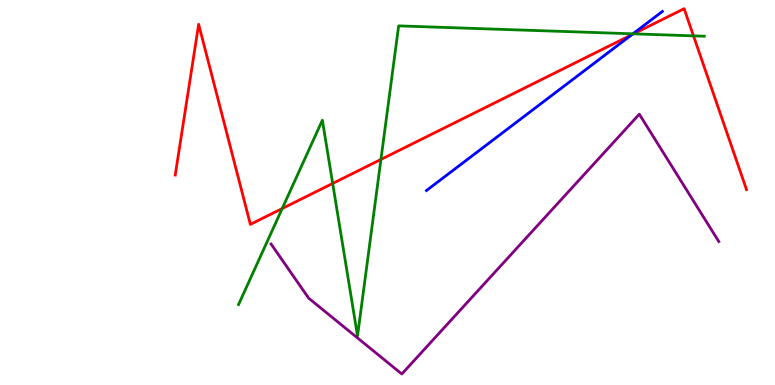[{'lines': ['blue', 'red'], 'intersections': [{'x': 8.15, 'y': 9.1}]}, {'lines': ['green', 'red'], 'intersections': [{'x': 3.64, 'y': 4.58}, {'x': 4.29, 'y': 5.24}, {'x': 4.92, 'y': 5.86}, {'x': 8.17, 'y': 9.12}, {'x': 8.95, 'y': 9.07}]}, {'lines': ['purple', 'red'], 'intersections': []}, {'lines': ['blue', 'green'], 'intersections': [{'x': 8.17, 'y': 9.12}]}, {'lines': ['blue', 'purple'], 'intersections': []}, {'lines': ['green', 'purple'], 'intersections': []}]